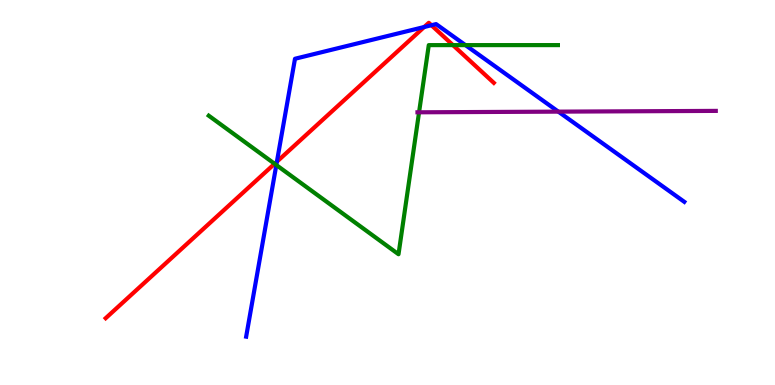[{'lines': ['blue', 'red'], 'intersections': [{'x': 3.57, 'y': 5.8}, {'x': 5.47, 'y': 9.3}, {'x': 5.57, 'y': 9.34}]}, {'lines': ['green', 'red'], 'intersections': [{'x': 3.54, 'y': 5.75}, {'x': 5.84, 'y': 8.83}]}, {'lines': ['purple', 'red'], 'intersections': []}, {'lines': ['blue', 'green'], 'intersections': [{'x': 3.57, 'y': 5.71}, {'x': 6.01, 'y': 8.83}]}, {'lines': ['blue', 'purple'], 'intersections': [{'x': 7.2, 'y': 7.1}]}, {'lines': ['green', 'purple'], 'intersections': [{'x': 5.41, 'y': 7.08}]}]